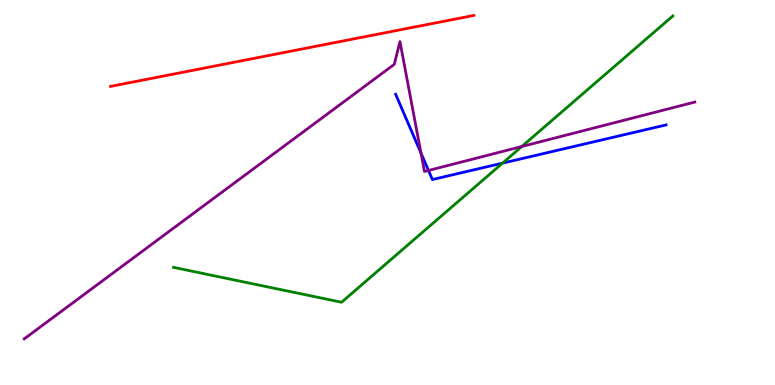[{'lines': ['blue', 'red'], 'intersections': []}, {'lines': ['green', 'red'], 'intersections': []}, {'lines': ['purple', 'red'], 'intersections': []}, {'lines': ['blue', 'green'], 'intersections': [{'x': 6.48, 'y': 5.76}]}, {'lines': ['blue', 'purple'], 'intersections': [{'x': 5.43, 'y': 6.02}, {'x': 5.53, 'y': 5.57}]}, {'lines': ['green', 'purple'], 'intersections': [{'x': 6.73, 'y': 6.19}]}]